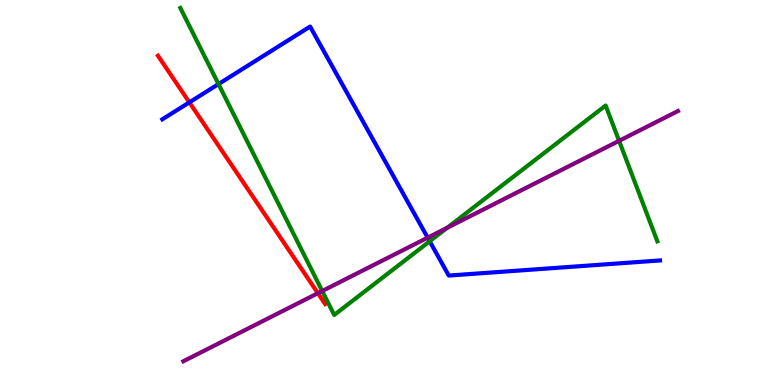[{'lines': ['blue', 'red'], 'intersections': [{'x': 2.44, 'y': 7.34}]}, {'lines': ['green', 'red'], 'intersections': []}, {'lines': ['purple', 'red'], 'intersections': [{'x': 4.1, 'y': 2.38}]}, {'lines': ['blue', 'green'], 'intersections': [{'x': 2.82, 'y': 7.82}, {'x': 5.54, 'y': 3.73}]}, {'lines': ['blue', 'purple'], 'intersections': [{'x': 5.52, 'y': 3.83}]}, {'lines': ['green', 'purple'], 'intersections': [{'x': 4.16, 'y': 2.44}, {'x': 5.77, 'y': 4.08}, {'x': 7.99, 'y': 6.34}]}]